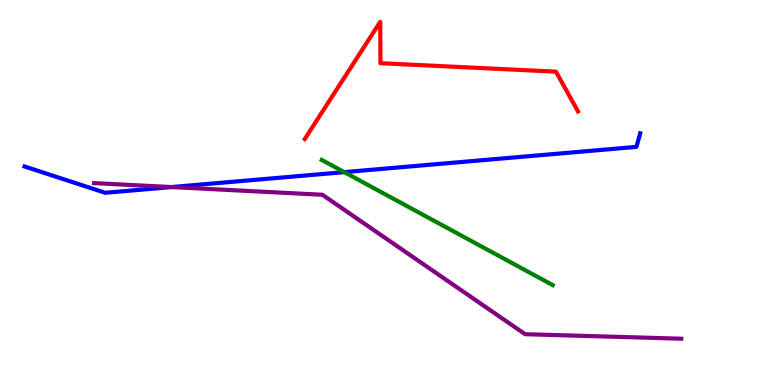[{'lines': ['blue', 'red'], 'intersections': []}, {'lines': ['green', 'red'], 'intersections': []}, {'lines': ['purple', 'red'], 'intersections': []}, {'lines': ['blue', 'green'], 'intersections': [{'x': 4.44, 'y': 5.53}]}, {'lines': ['blue', 'purple'], 'intersections': [{'x': 2.21, 'y': 5.14}]}, {'lines': ['green', 'purple'], 'intersections': []}]